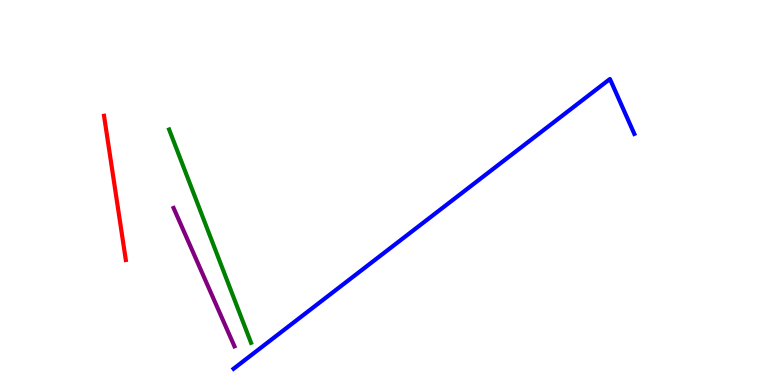[{'lines': ['blue', 'red'], 'intersections': []}, {'lines': ['green', 'red'], 'intersections': []}, {'lines': ['purple', 'red'], 'intersections': []}, {'lines': ['blue', 'green'], 'intersections': []}, {'lines': ['blue', 'purple'], 'intersections': []}, {'lines': ['green', 'purple'], 'intersections': []}]